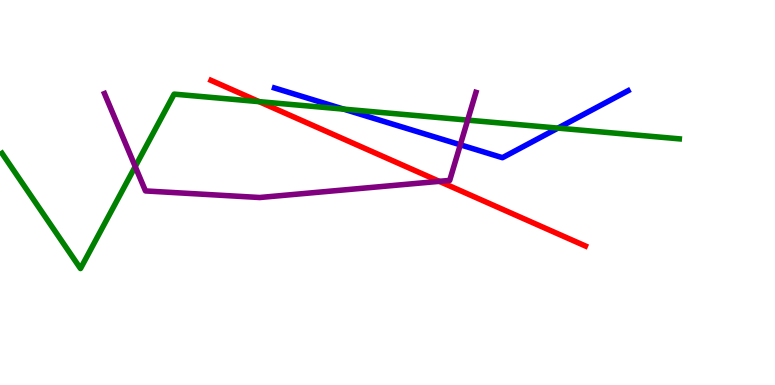[{'lines': ['blue', 'red'], 'intersections': []}, {'lines': ['green', 'red'], 'intersections': [{'x': 3.34, 'y': 7.36}]}, {'lines': ['purple', 'red'], 'intersections': [{'x': 5.67, 'y': 5.29}]}, {'lines': ['blue', 'green'], 'intersections': [{'x': 4.43, 'y': 7.17}, {'x': 7.2, 'y': 6.67}]}, {'lines': ['blue', 'purple'], 'intersections': [{'x': 5.94, 'y': 6.24}]}, {'lines': ['green', 'purple'], 'intersections': [{'x': 1.74, 'y': 5.67}, {'x': 6.03, 'y': 6.88}]}]